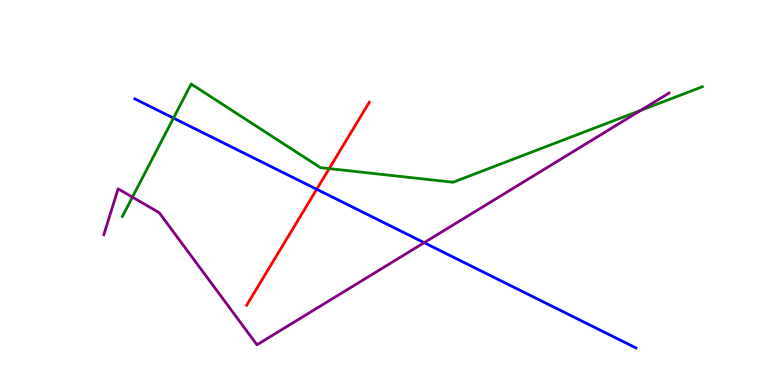[{'lines': ['blue', 'red'], 'intersections': [{'x': 4.09, 'y': 5.08}]}, {'lines': ['green', 'red'], 'intersections': [{'x': 4.25, 'y': 5.62}]}, {'lines': ['purple', 'red'], 'intersections': []}, {'lines': ['blue', 'green'], 'intersections': [{'x': 2.24, 'y': 6.93}]}, {'lines': ['blue', 'purple'], 'intersections': [{'x': 5.47, 'y': 3.7}]}, {'lines': ['green', 'purple'], 'intersections': [{'x': 1.71, 'y': 4.88}, {'x': 8.27, 'y': 7.13}]}]